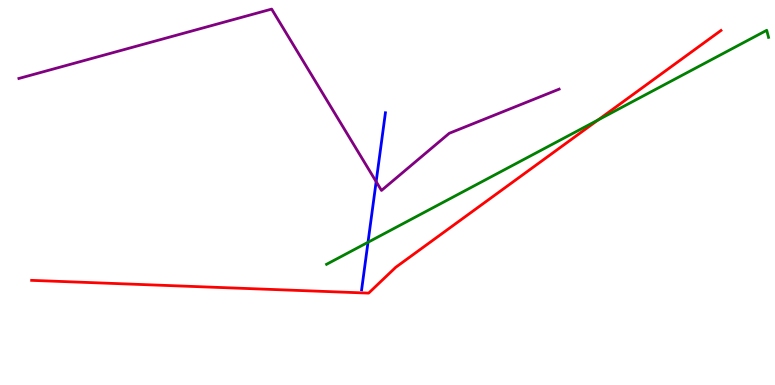[{'lines': ['blue', 'red'], 'intersections': []}, {'lines': ['green', 'red'], 'intersections': [{'x': 7.72, 'y': 6.88}]}, {'lines': ['purple', 'red'], 'intersections': []}, {'lines': ['blue', 'green'], 'intersections': [{'x': 4.75, 'y': 3.71}]}, {'lines': ['blue', 'purple'], 'intersections': [{'x': 4.85, 'y': 5.28}]}, {'lines': ['green', 'purple'], 'intersections': []}]